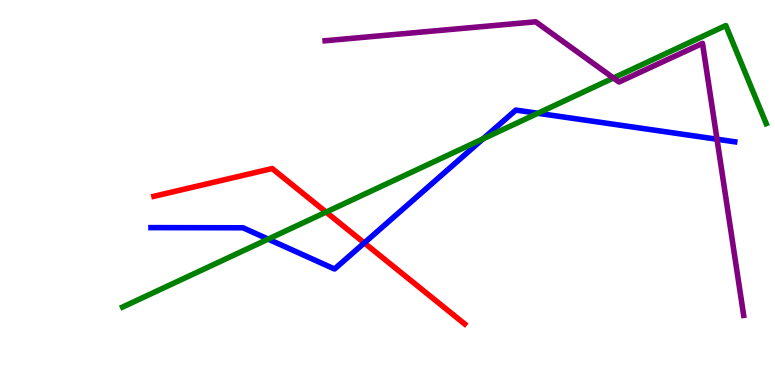[{'lines': ['blue', 'red'], 'intersections': [{'x': 4.7, 'y': 3.69}]}, {'lines': ['green', 'red'], 'intersections': [{'x': 4.21, 'y': 4.49}]}, {'lines': ['purple', 'red'], 'intersections': []}, {'lines': ['blue', 'green'], 'intersections': [{'x': 3.46, 'y': 3.79}, {'x': 6.23, 'y': 6.39}, {'x': 6.94, 'y': 7.06}]}, {'lines': ['blue', 'purple'], 'intersections': [{'x': 9.25, 'y': 6.38}]}, {'lines': ['green', 'purple'], 'intersections': [{'x': 7.92, 'y': 7.97}]}]